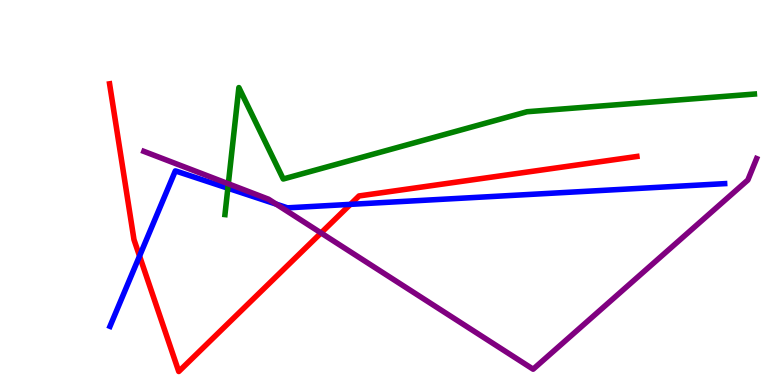[{'lines': ['blue', 'red'], 'intersections': [{'x': 1.8, 'y': 3.35}, {'x': 4.52, 'y': 4.69}]}, {'lines': ['green', 'red'], 'intersections': []}, {'lines': ['purple', 'red'], 'intersections': [{'x': 4.14, 'y': 3.95}]}, {'lines': ['blue', 'green'], 'intersections': [{'x': 2.94, 'y': 5.11}]}, {'lines': ['blue', 'purple'], 'intersections': [{'x': 3.56, 'y': 4.7}]}, {'lines': ['green', 'purple'], 'intersections': [{'x': 2.95, 'y': 5.23}]}]